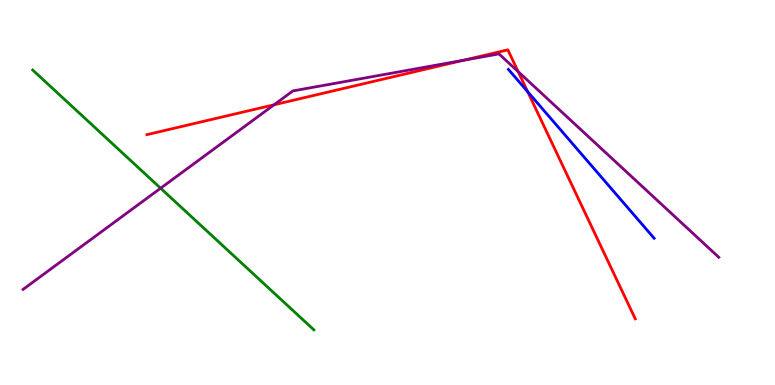[{'lines': ['blue', 'red'], 'intersections': [{'x': 6.81, 'y': 7.62}]}, {'lines': ['green', 'red'], 'intersections': []}, {'lines': ['purple', 'red'], 'intersections': [{'x': 3.54, 'y': 7.28}, {'x': 5.98, 'y': 8.43}, {'x': 6.69, 'y': 8.14}]}, {'lines': ['blue', 'green'], 'intersections': []}, {'lines': ['blue', 'purple'], 'intersections': []}, {'lines': ['green', 'purple'], 'intersections': [{'x': 2.07, 'y': 5.11}]}]